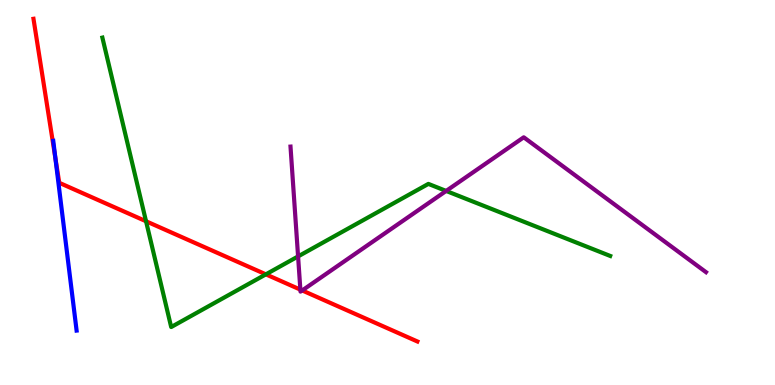[{'lines': ['blue', 'red'], 'intersections': [{'x': 0.715, 'y': 5.89}]}, {'lines': ['green', 'red'], 'intersections': [{'x': 1.88, 'y': 4.25}, {'x': 3.43, 'y': 2.87}]}, {'lines': ['purple', 'red'], 'intersections': [{'x': 3.88, 'y': 2.48}, {'x': 3.9, 'y': 2.46}]}, {'lines': ['blue', 'green'], 'intersections': []}, {'lines': ['blue', 'purple'], 'intersections': []}, {'lines': ['green', 'purple'], 'intersections': [{'x': 3.85, 'y': 3.34}, {'x': 5.76, 'y': 5.04}]}]